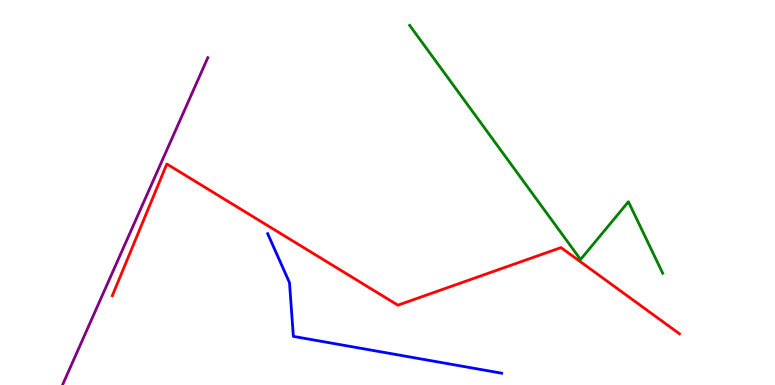[{'lines': ['blue', 'red'], 'intersections': []}, {'lines': ['green', 'red'], 'intersections': []}, {'lines': ['purple', 'red'], 'intersections': []}, {'lines': ['blue', 'green'], 'intersections': []}, {'lines': ['blue', 'purple'], 'intersections': []}, {'lines': ['green', 'purple'], 'intersections': []}]